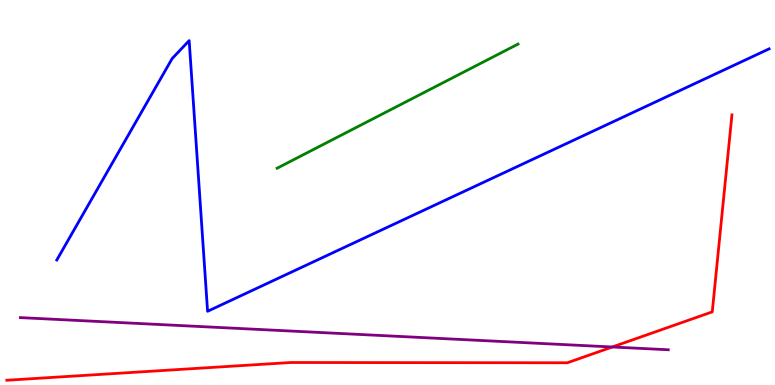[{'lines': ['blue', 'red'], 'intersections': []}, {'lines': ['green', 'red'], 'intersections': []}, {'lines': ['purple', 'red'], 'intersections': [{'x': 7.9, 'y': 0.987}]}, {'lines': ['blue', 'green'], 'intersections': []}, {'lines': ['blue', 'purple'], 'intersections': []}, {'lines': ['green', 'purple'], 'intersections': []}]